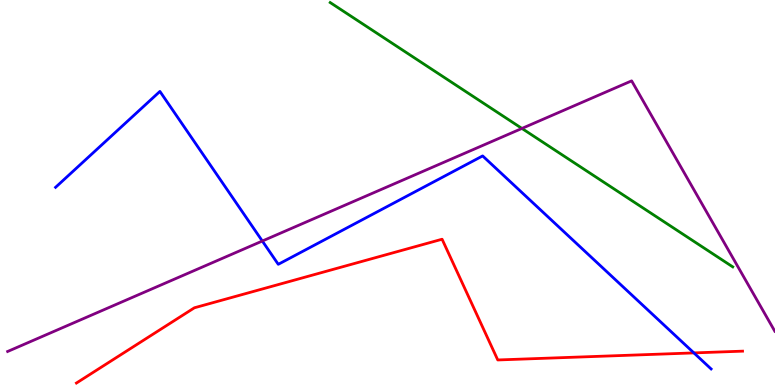[{'lines': ['blue', 'red'], 'intersections': [{'x': 8.95, 'y': 0.834}]}, {'lines': ['green', 'red'], 'intersections': []}, {'lines': ['purple', 'red'], 'intersections': []}, {'lines': ['blue', 'green'], 'intersections': []}, {'lines': ['blue', 'purple'], 'intersections': [{'x': 3.38, 'y': 3.74}]}, {'lines': ['green', 'purple'], 'intersections': [{'x': 6.73, 'y': 6.66}]}]